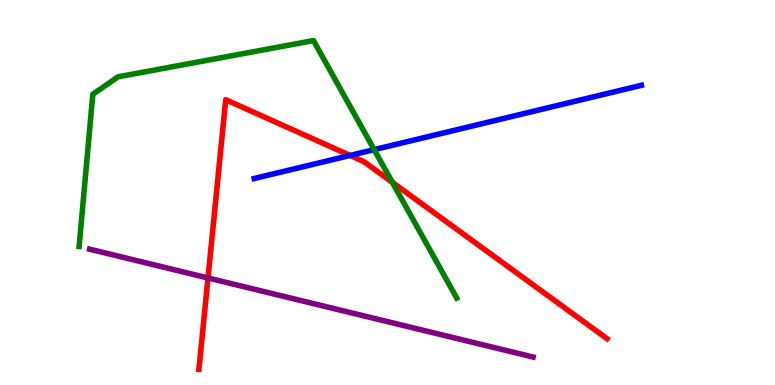[{'lines': ['blue', 'red'], 'intersections': [{'x': 4.52, 'y': 5.96}]}, {'lines': ['green', 'red'], 'intersections': [{'x': 5.06, 'y': 5.26}]}, {'lines': ['purple', 'red'], 'intersections': [{'x': 2.68, 'y': 2.78}]}, {'lines': ['blue', 'green'], 'intersections': [{'x': 4.83, 'y': 6.11}]}, {'lines': ['blue', 'purple'], 'intersections': []}, {'lines': ['green', 'purple'], 'intersections': []}]